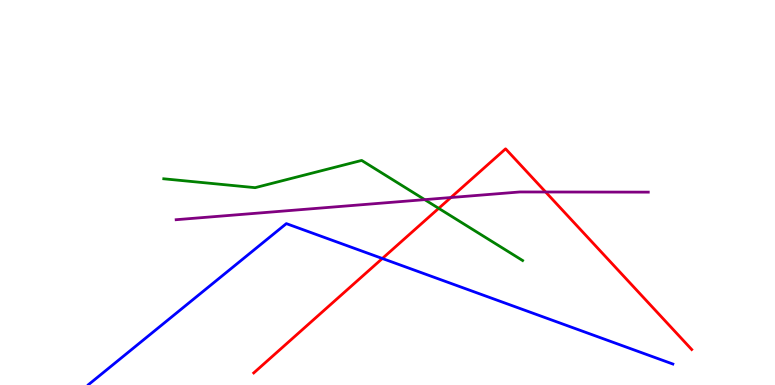[{'lines': ['blue', 'red'], 'intersections': [{'x': 4.93, 'y': 3.29}]}, {'lines': ['green', 'red'], 'intersections': [{'x': 5.66, 'y': 4.59}]}, {'lines': ['purple', 'red'], 'intersections': [{'x': 5.82, 'y': 4.87}, {'x': 7.04, 'y': 5.01}]}, {'lines': ['blue', 'green'], 'intersections': []}, {'lines': ['blue', 'purple'], 'intersections': []}, {'lines': ['green', 'purple'], 'intersections': [{'x': 5.48, 'y': 4.81}]}]